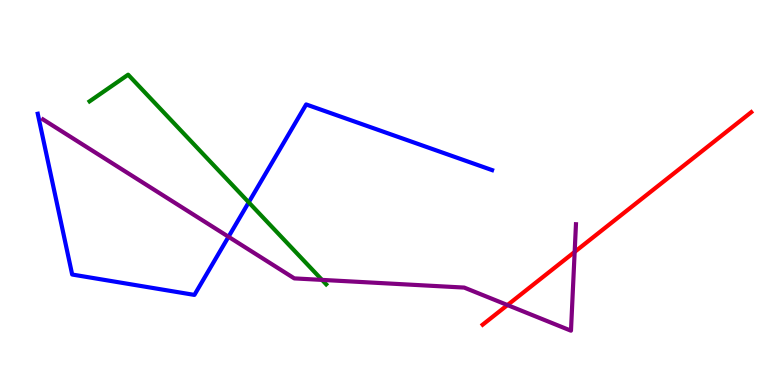[{'lines': ['blue', 'red'], 'intersections': []}, {'lines': ['green', 'red'], 'intersections': []}, {'lines': ['purple', 'red'], 'intersections': [{'x': 6.55, 'y': 2.08}, {'x': 7.42, 'y': 3.46}]}, {'lines': ['blue', 'green'], 'intersections': [{'x': 3.21, 'y': 4.74}]}, {'lines': ['blue', 'purple'], 'intersections': [{'x': 2.95, 'y': 3.85}]}, {'lines': ['green', 'purple'], 'intersections': [{'x': 4.15, 'y': 2.73}]}]